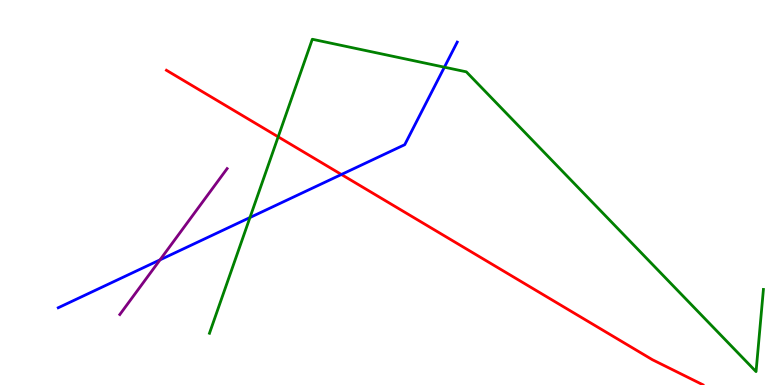[{'lines': ['blue', 'red'], 'intersections': [{'x': 4.41, 'y': 5.47}]}, {'lines': ['green', 'red'], 'intersections': [{'x': 3.59, 'y': 6.45}]}, {'lines': ['purple', 'red'], 'intersections': []}, {'lines': ['blue', 'green'], 'intersections': [{'x': 3.23, 'y': 4.35}, {'x': 5.73, 'y': 8.25}]}, {'lines': ['blue', 'purple'], 'intersections': [{'x': 2.06, 'y': 3.25}]}, {'lines': ['green', 'purple'], 'intersections': []}]